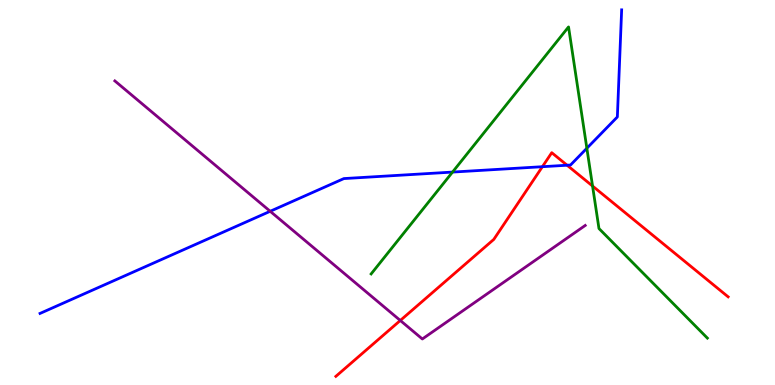[{'lines': ['blue', 'red'], 'intersections': [{'x': 7.0, 'y': 5.67}, {'x': 7.32, 'y': 5.71}]}, {'lines': ['green', 'red'], 'intersections': [{'x': 7.65, 'y': 5.17}]}, {'lines': ['purple', 'red'], 'intersections': [{'x': 5.17, 'y': 1.68}]}, {'lines': ['blue', 'green'], 'intersections': [{'x': 5.84, 'y': 5.53}, {'x': 7.57, 'y': 6.15}]}, {'lines': ['blue', 'purple'], 'intersections': [{'x': 3.49, 'y': 4.51}]}, {'lines': ['green', 'purple'], 'intersections': []}]